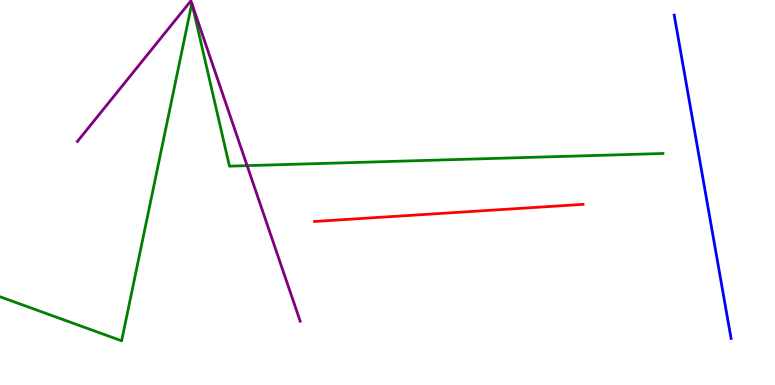[{'lines': ['blue', 'red'], 'intersections': []}, {'lines': ['green', 'red'], 'intersections': []}, {'lines': ['purple', 'red'], 'intersections': []}, {'lines': ['blue', 'green'], 'intersections': []}, {'lines': ['blue', 'purple'], 'intersections': []}, {'lines': ['green', 'purple'], 'intersections': [{'x': 2.47, 'y': 9.91}, {'x': 2.48, 'y': 9.87}, {'x': 3.19, 'y': 5.7}]}]